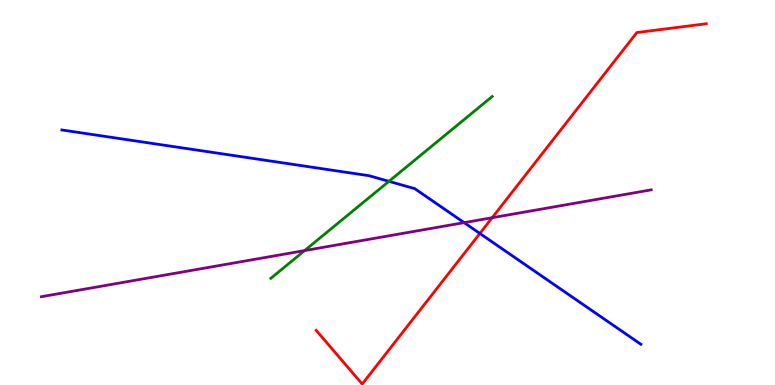[{'lines': ['blue', 'red'], 'intersections': [{'x': 6.19, 'y': 3.94}]}, {'lines': ['green', 'red'], 'intersections': []}, {'lines': ['purple', 'red'], 'intersections': [{'x': 6.35, 'y': 4.34}]}, {'lines': ['blue', 'green'], 'intersections': [{'x': 5.02, 'y': 5.29}]}, {'lines': ['blue', 'purple'], 'intersections': [{'x': 5.99, 'y': 4.22}]}, {'lines': ['green', 'purple'], 'intersections': [{'x': 3.93, 'y': 3.49}]}]